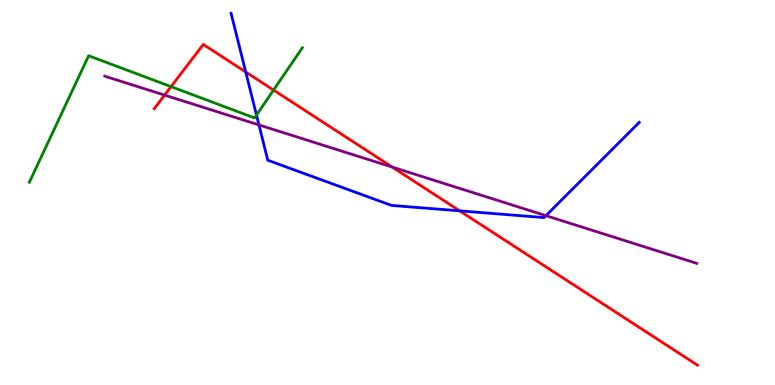[{'lines': ['blue', 'red'], 'intersections': [{'x': 3.17, 'y': 8.13}, {'x': 5.93, 'y': 4.52}]}, {'lines': ['green', 'red'], 'intersections': [{'x': 2.21, 'y': 7.75}, {'x': 3.53, 'y': 7.66}]}, {'lines': ['purple', 'red'], 'intersections': [{'x': 2.12, 'y': 7.53}, {'x': 5.06, 'y': 5.66}]}, {'lines': ['blue', 'green'], 'intersections': [{'x': 3.31, 'y': 7.01}]}, {'lines': ['blue', 'purple'], 'intersections': [{'x': 3.34, 'y': 6.75}, {'x': 7.04, 'y': 4.4}]}, {'lines': ['green', 'purple'], 'intersections': []}]